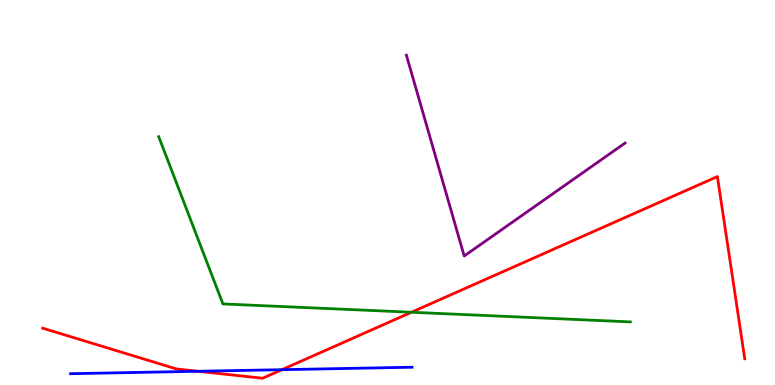[{'lines': ['blue', 'red'], 'intersections': [{'x': 2.56, 'y': 0.357}, {'x': 3.64, 'y': 0.398}]}, {'lines': ['green', 'red'], 'intersections': [{'x': 5.31, 'y': 1.89}]}, {'lines': ['purple', 'red'], 'intersections': []}, {'lines': ['blue', 'green'], 'intersections': []}, {'lines': ['blue', 'purple'], 'intersections': []}, {'lines': ['green', 'purple'], 'intersections': []}]